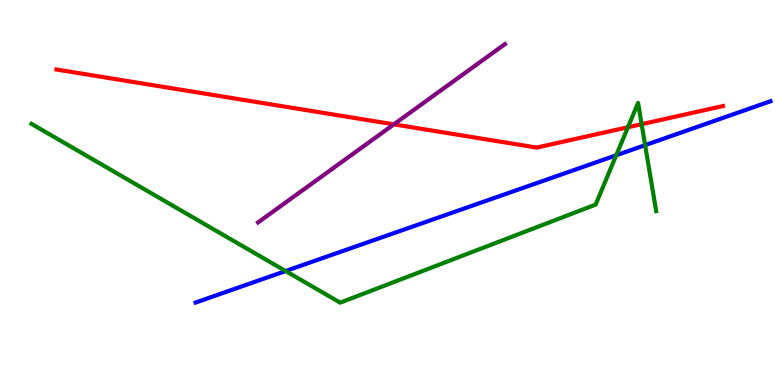[{'lines': ['blue', 'red'], 'intersections': []}, {'lines': ['green', 'red'], 'intersections': [{'x': 8.1, 'y': 6.7}, {'x': 8.28, 'y': 6.77}]}, {'lines': ['purple', 'red'], 'intersections': [{'x': 5.08, 'y': 6.77}]}, {'lines': ['blue', 'green'], 'intersections': [{'x': 3.69, 'y': 2.96}, {'x': 7.95, 'y': 5.97}, {'x': 8.32, 'y': 6.23}]}, {'lines': ['blue', 'purple'], 'intersections': []}, {'lines': ['green', 'purple'], 'intersections': []}]